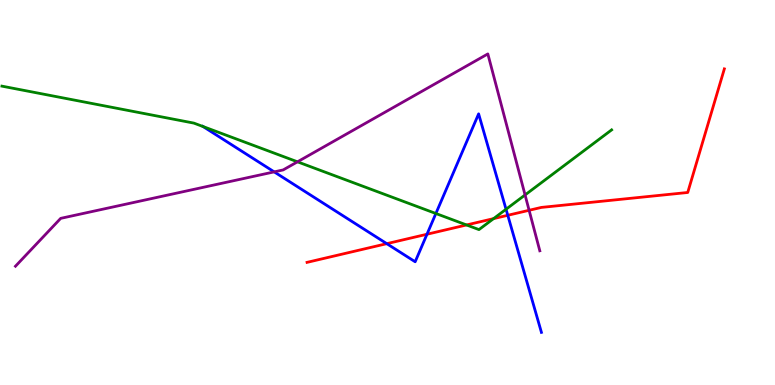[{'lines': ['blue', 'red'], 'intersections': [{'x': 4.99, 'y': 3.67}, {'x': 5.51, 'y': 3.92}, {'x': 6.55, 'y': 4.41}]}, {'lines': ['green', 'red'], 'intersections': [{'x': 6.02, 'y': 4.16}, {'x': 6.37, 'y': 4.32}]}, {'lines': ['purple', 'red'], 'intersections': [{'x': 6.83, 'y': 4.54}]}, {'lines': ['blue', 'green'], 'intersections': [{'x': 2.62, 'y': 6.71}, {'x': 5.62, 'y': 4.45}, {'x': 6.53, 'y': 4.56}]}, {'lines': ['blue', 'purple'], 'intersections': [{'x': 3.54, 'y': 5.54}]}, {'lines': ['green', 'purple'], 'intersections': [{'x': 3.84, 'y': 5.8}, {'x': 6.78, 'y': 4.94}]}]